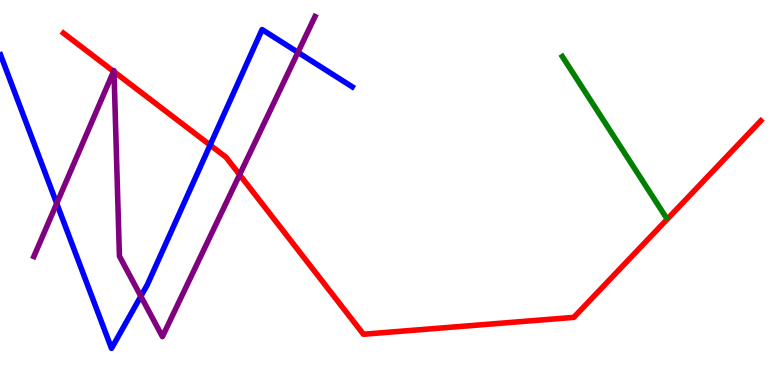[{'lines': ['blue', 'red'], 'intersections': [{'x': 2.71, 'y': 6.23}]}, {'lines': ['green', 'red'], 'intersections': []}, {'lines': ['purple', 'red'], 'intersections': [{'x': 1.47, 'y': 8.15}, {'x': 1.47, 'y': 8.14}, {'x': 3.09, 'y': 5.46}]}, {'lines': ['blue', 'green'], 'intersections': []}, {'lines': ['blue', 'purple'], 'intersections': [{'x': 0.732, 'y': 4.72}, {'x': 1.82, 'y': 2.31}, {'x': 3.84, 'y': 8.64}]}, {'lines': ['green', 'purple'], 'intersections': []}]